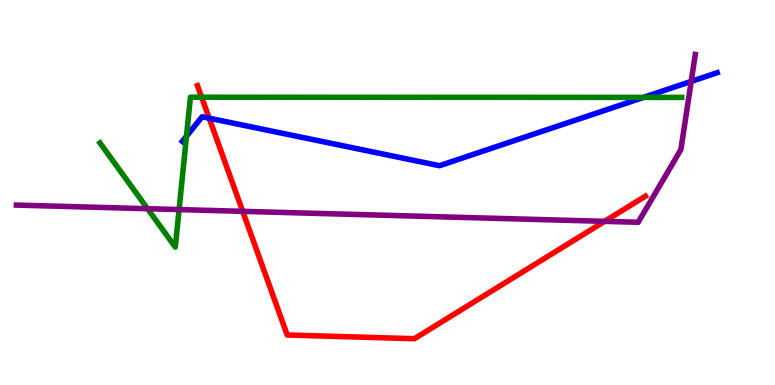[{'lines': ['blue', 'red'], 'intersections': [{'x': 2.7, 'y': 6.93}]}, {'lines': ['green', 'red'], 'intersections': [{'x': 2.6, 'y': 7.47}]}, {'lines': ['purple', 'red'], 'intersections': [{'x': 3.13, 'y': 4.51}, {'x': 7.8, 'y': 4.25}]}, {'lines': ['blue', 'green'], 'intersections': [{'x': 2.41, 'y': 6.46}, {'x': 8.3, 'y': 7.47}]}, {'lines': ['blue', 'purple'], 'intersections': [{'x': 8.92, 'y': 7.89}]}, {'lines': ['green', 'purple'], 'intersections': [{'x': 1.9, 'y': 4.58}, {'x': 2.31, 'y': 4.56}]}]